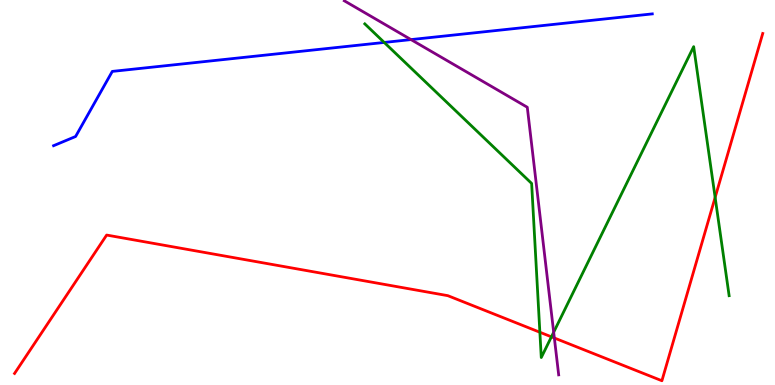[{'lines': ['blue', 'red'], 'intersections': []}, {'lines': ['green', 'red'], 'intersections': [{'x': 6.97, 'y': 1.37}, {'x': 7.12, 'y': 1.25}, {'x': 9.23, 'y': 4.87}]}, {'lines': ['purple', 'red'], 'intersections': [{'x': 7.15, 'y': 1.22}]}, {'lines': ['blue', 'green'], 'intersections': [{'x': 4.96, 'y': 8.9}]}, {'lines': ['blue', 'purple'], 'intersections': [{'x': 5.3, 'y': 8.97}]}, {'lines': ['green', 'purple'], 'intersections': [{'x': 7.14, 'y': 1.37}]}]